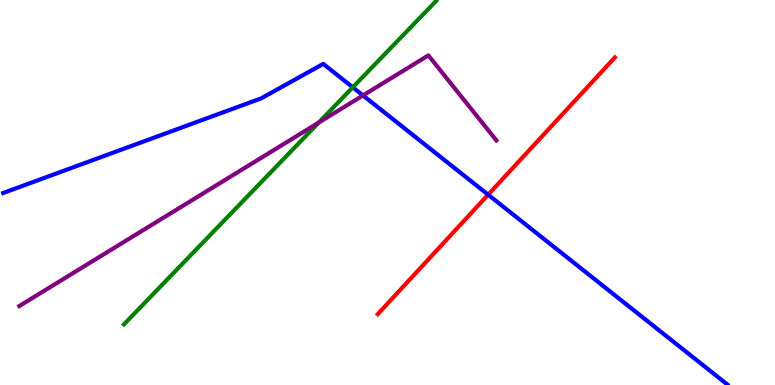[{'lines': ['blue', 'red'], 'intersections': [{'x': 6.3, 'y': 4.94}]}, {'lines': ['green', 'red'], 'intersections': []}, {'lines': ['purple', 'red'], 'intersections': []}, {'lines': ['blue', 'green'], 'intersections': [{'x': 4.55, 'y': 7.73}]}, {'lines': ['blue', 'purple'], 'intersections': [{'x': 4.68, 'y': 7.52}]}, {'lines': ['green', 'purple'], 'intersections': [{'x': 4.11, 'y': 6.82}]}]